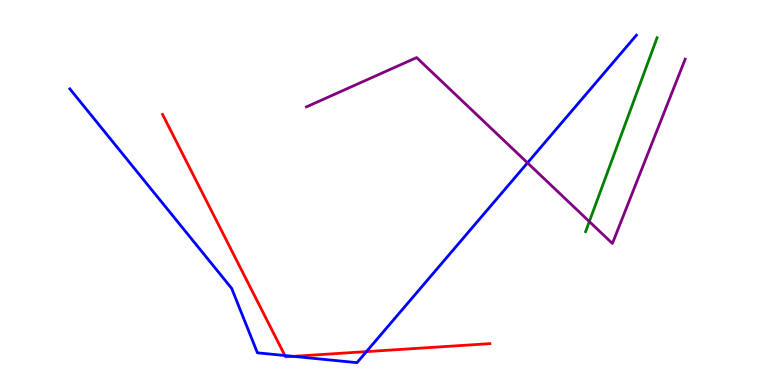[{'lines': ['blue', 'red'], 'intersections': [{'x': 3.68, 'y': 0.766}, {'x': 3.78, 'y': 0.744}, {'x': 4.73, 'y': 0.867}]}, {'lines': ['green', 'red'], 'intersections': []}, {'lines': ['purple', 'red'], 'intersections': []}, {'lines': ['blue', 'green'], 'intersections': []}, {'lines': ['blue', 'purple'], 'intersections': [{'x': 6.81, 'y': 5.77}]}, {'lines': ['green', 'purple'], 'intersections': [{'x': 7.6, 'y': 4.25}]}]